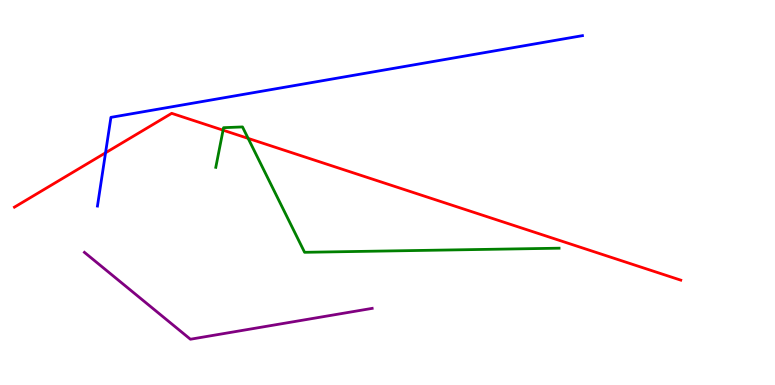[{'lines': ['blue', 'red'], 'intersections': [{'x': 1.36, 'y': 6.03}]}, {'lines': ['green', 'red'], 'intersections': [{'x': 2.88, 'y': 6.62}, {'x': 3.2, 'y': 6.41}]}, {'lines': ['purple', 'red'], 'intersections': []}, {'lines': ['blue', 'green'], 'intersections': []}, {'lines': ['blue', 'purple'], 'intersections': []}, {'lines': ['green', 'purple'], 'intersections': []}]